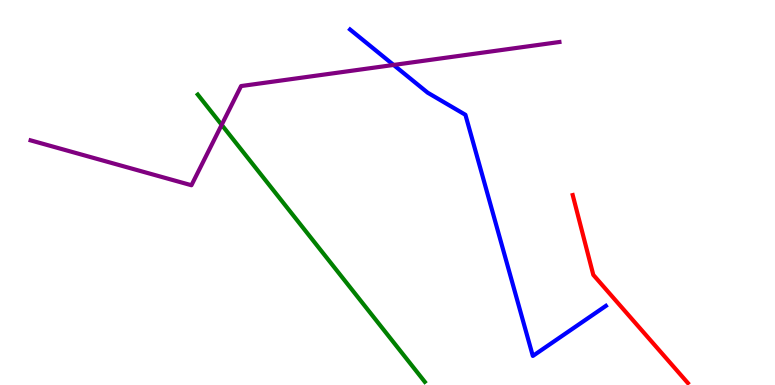[{'lines': ['blue', 'red'], 'intersections': []}, {'lines': ['green', 'red'], 'intersections': []}, {'lines': ['purple', 'red'], 'intersections': []}, {'lines': ['blue', 'green'], 'intersections': []}, {'lines': ['blue', 'purple'], 'intersections': [{'x': 5.08, 'y': 8.31}]}, {'lines': ['green', 'purple'], 'intersections': [{'x': 2.86, 'y': 6.76}]}]